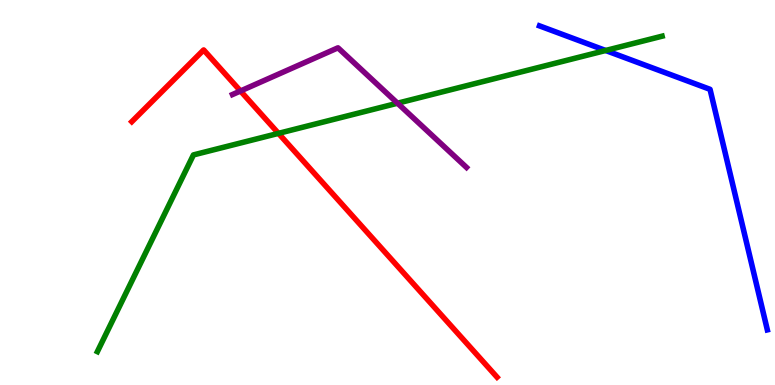[{'lines': ['blue', 'red'], 'intersections': []}, {'lines': ['green', 'red'], 'intersections': [{'x': 3.59, 'y': 6.54}]}, {'lines': ['purple', 'red'], 'intersections': [{'x': 3.1, 'y': 7.64}]}, {'lines': ['blue', 'green'], 'intersections': [{'x': 7.81, 'y': 8.69}]}, {'lines': ['blue', 'purple'], 'intersections': []}, {'lines': ['green', 'purple'], 'intersections': [{'x': 5.13, 'y': 7.32}]}]